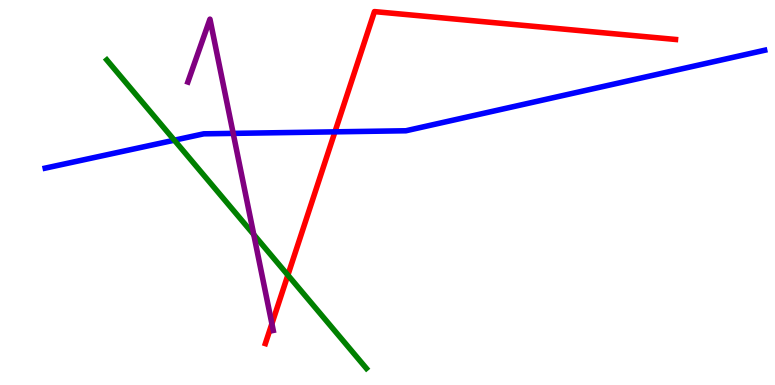[{'lines': ['blue', 'red'], 'intersections': [{'x': 4.32, 'y': 6.58}]}, {'lines': ['green', 'red'], 'intersections': [{'x': 3.71, 'y': 2.85}]}, {'lines': ['purple', 'red'], 'intersections': [{'x': 3.51, 'y': 1.59}]}, {'lines': ['blue', 'green'], 'intersections': [{'x': 2.25, 'y': 6.36}]}, {'lines': ['blue', 'purple'], 'intersections': [{'x': 3.01, 'y': 6.54}]}, {'lines': ['green', 'purple'], 'intersections': [{'x': 3.27, 'y': 3.91}]}]